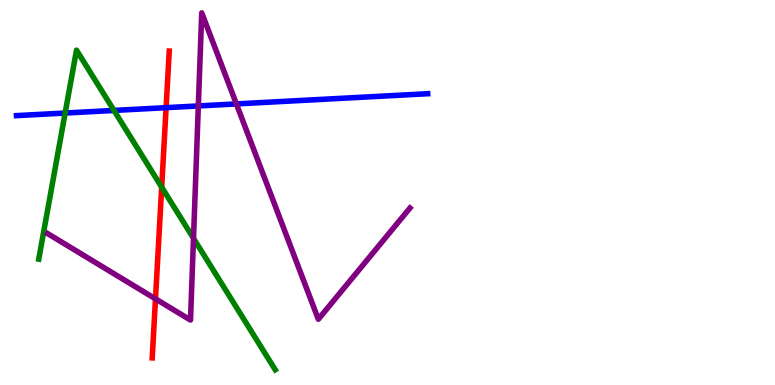[{'lines': ['blue', 'red'], 'intersections': [{'x': 2.14, 'y': 7.2}]}, {'lines': ['green', 'red'], 'intersections': [{'x': 2.09, 'y': 5.14}]}, {'lines': ['purple', 'red'], 'intersections': [{'x': 2.01, 'y': 2.24}]}, {'lines': ['blue', 'green'], 'intersections': [{'x': 0.841, 'y': 7.06}, {'x': 1.47, 'y': 7.13}]}, {'lines': ['blue', 'purple'], 'intersections': [{'x': 2.56, 'y': 7.25}, {'x': 3.05, 'y': 7.3}]}, {'lines': ['green', 'purple'], 'intersections': [{'x': 2.5, 'y': 3.81}]}]